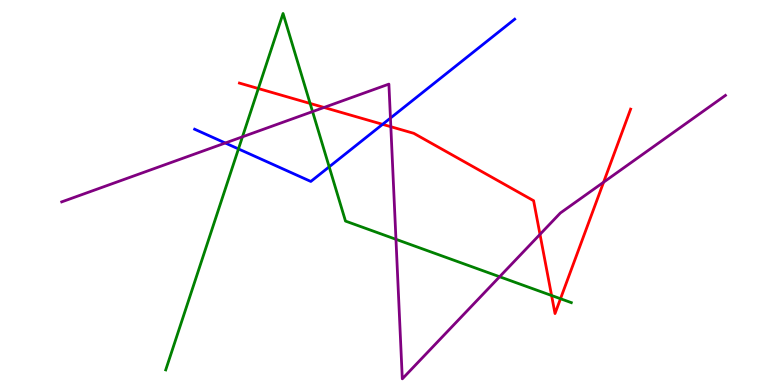[{'lines': ['blue', 'red'], 'intersections': [{'x': 4.94, 'y': 6.77}]}, {'lines': ['green', 'red'], 'intersections': [{'x': 3.33, 'y': 7.7}, {'x': 4.0, 'y': 7.31}, {'x': 7.12, 'y': 2.32}, {'x': 7.23, 'y': 2.24}]}, {'lines': ['purple', 'red'], 'intersections': [{'x': 4.18, 'y': 7.21}, {'x': 5.04, 'y': 6.71}, {'x': 6.97, 'y': 3.91}, {'x': 7.79, 'y': 5.27}]}, {'lines': ['blue', 'green'], 'intersections': [{'x': 3.08, 'y': 6.13}, {'x': 4.25, 'y': 5.67}]}, {'lines': ['blue', 'purple'], 'intersections': [{'x': 2.91, 'y': 6.29}, {'x': 5.04, 'y': 6.93}]}, {'lines': ['green', 'purple'], 'intersections': [{'x': 3.13, 'y': 6.45}, {'x': 4.03, 'y': 7.1}, {'x': 5.11, 'y': 3.78}, {'x': 6.45, 'y': 2.81}]}]